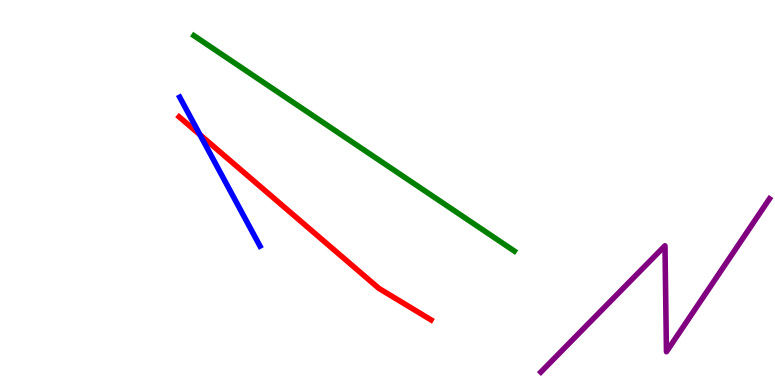[{'lines': ['blue', 'red'], 'intersections': [{'x': 2.58, 'y': 6.5}]}, {'lines': ['green', 'red'], 'intersections': []}, {'lines': ['purple', 'red'], 'intersections': []}, {'lines': ['blue', 'green'], 'intersections': []}, {'lines': ['blue', 'purple'], 'intersections': []}, {'lines': ['green', 'purple'], 'intersections': []}]